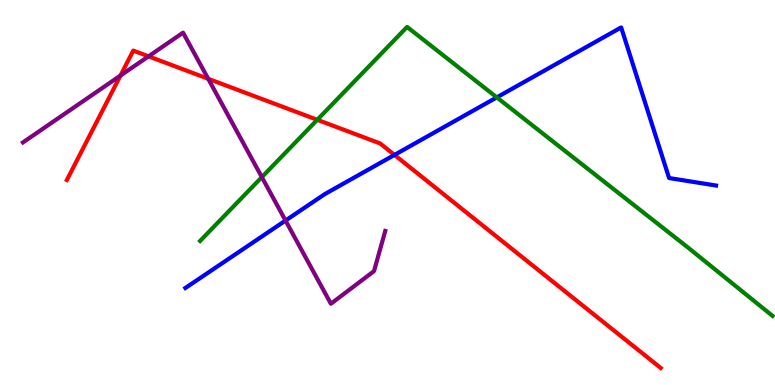[{'lines': ['blue', 'red'], 'intersections': [{'x': 5.09, 'y': 5.98}]}, {'lines': ['green', 'red'], 'intersections': [{'x': 4.09, 'y': 6.89}]}, {'lines': ['purple', 'red'], 'intersections': [{'x': 1.55, 'y': 8.04}, {'x': 1.92, 'y': 8.54}, {'x': 2.69, 'y': 7.95}]}, {'lines': ['blue', 'green'], 'intersections': [{'x': 6.41, 'y': 7.47}]}, {'lines': ['blue', 'purple'], 'intersections': [{'x': 3.68, 'y': 4.27}]}, {'lines': ['green', 'purple'], 'intersections': [{'x': 3.38, 'y': 5.4}]}]